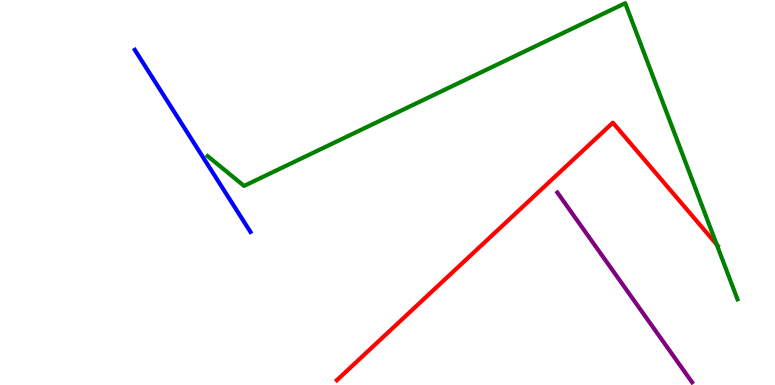[{'lines': ['blue', 'red'], 'intersections': []}, {'lines': ['green', 'red'], 'intersections': [{'x': 9.25, 'y': 3.65}]}, {'lines': ['purple', 'red'], 'intersections': []}, {'lines': ['blue', 'green'], 'intersections': []}, {'lines': ['blue', 'purple'], 'intersections': []}, {'lines': ['green', 'purple'], 'intersections': []}]